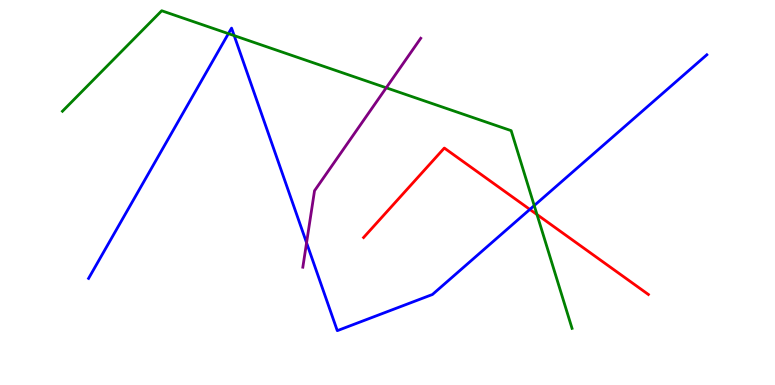[{'lines': ['blue', 'red'], 'intersections': [{'x': 6.84, 'y': 4.56}]}, {'lines': ['green', 'red'], 'intersections': [{'x': 6.93, 'y': 4.43}]}, {'lines': ['purple', 'red'], 'intersections': []}, {'lines': ['blue', 'green'], 'intersections': [{'x': 2.95, 'y': 9.13}, {'x': 3.02, 'y': 9.07}, {'x': 6.89, 'y': 4.66}]}, {'lines': ['blue', 'purple'], 'intersections': [{'x': 3.96, 'y': 3.69}]}, {'lines': ['green', 'purple'], 'intersections': [{'x': 4.98, 'y': 7.72}]}]